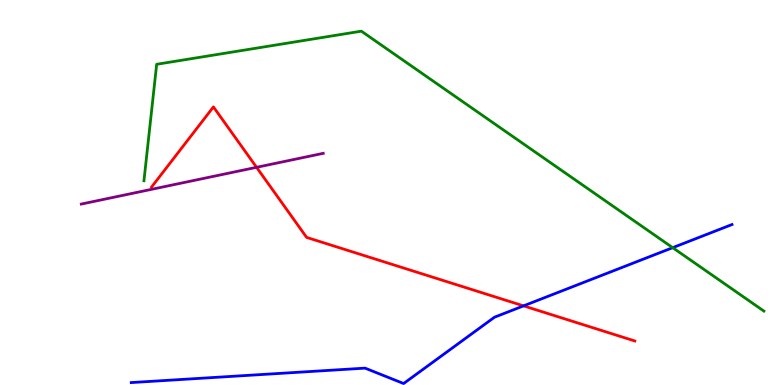[{'lines': ['blue', 'red'], 'intersections': [{'x': 6.76, 'y': 2.06}]}, {'lines': ['green', 'red'], 'intersections': []}, {'lines': ['purple', 'red'], 'intersections': [{'x': 3.31, 'y': 5.65}]}, {'lines': ['blue', 'green'], 'intersections': [{'x': 8.68, 'y': 3.57}]}, {'lines': ['blue', 'purple'], 'intersections': []}, {'lines': ['green', 'purple'], 'intersections': []}]